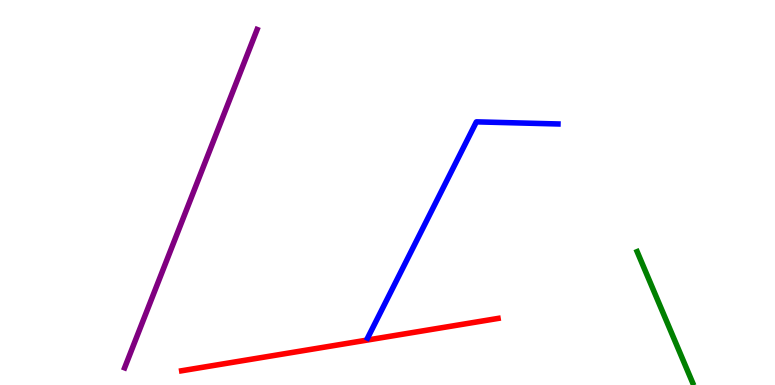[{'lines': ['blue', 'red'], 'intersections': []}, {'lines': ['green', 'red'], 'intersections': []}, {'lines': ['purple', 'red'], 'intersections': []}, {'lines': ['blue', 'green'], 'intersections': []}, {'lines': ['blue', 'purple'], 'intersections': []}, {'lines': ['green', 'purple'], 'intersections': []}]